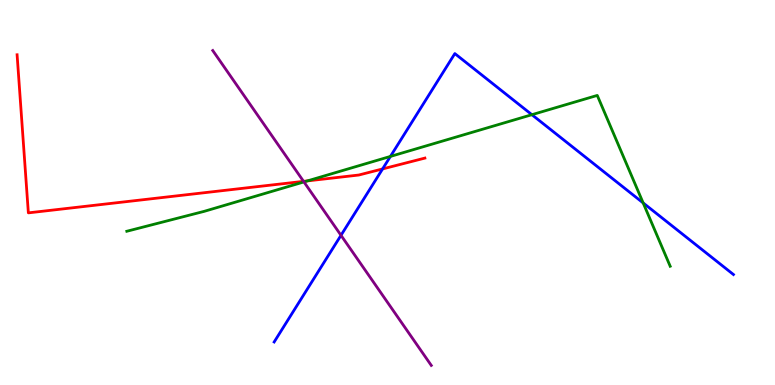[{'lines': ['blue', 'red'], 'intersections': [{'x': 4.94, 'y': 5.61}]}, {'lines': ['green', 'red'], 'intersections': [{'x': 3.97, 'y': 5.3}]}, {'lines': ['purple', 'red'], 'intersections': [{'x': 3.92, 'y': 5.29}]}, {'lines': ['blue', 'green'], 'intersections': [{'x': 5.04, 'y': 5.94}, {'x': 6.86, 'y': 7.02}, {'x': 8.3, 'y': 4.73}]}, {'lines': ['blue', 'purple'], 'intersections': [{'x': 4.4, 'y': 3.89}]}, {'lines': ['green', 'purple'], 'intersections': [{'x': 3.92, 'y': 5.27}]}]